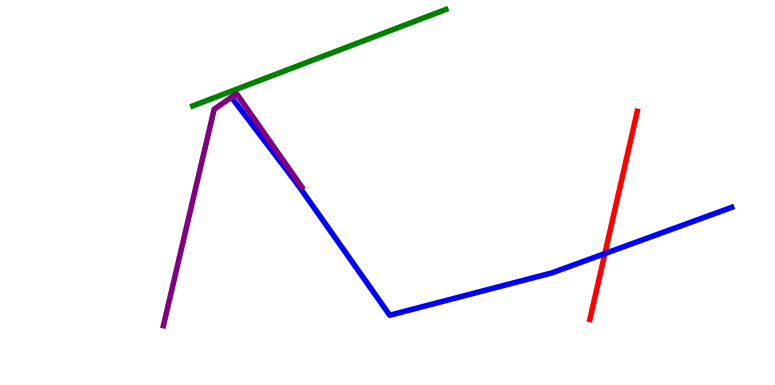[{'lines': ['blue', 'red'], 'intersections': [{'x': 7.81, 'y': 3.41}]}, {'lines': ['green', 'red'], 'intersections': []}, {'lines': ['purple', 'red'], 'intersections': []}, {'lines': ['blue', 'green'], 'intersections': []}, {'lines': ['blue', 'purple'], 'intersections': []}, {'lines': ['green', 'purple'], 'intersections': []}]